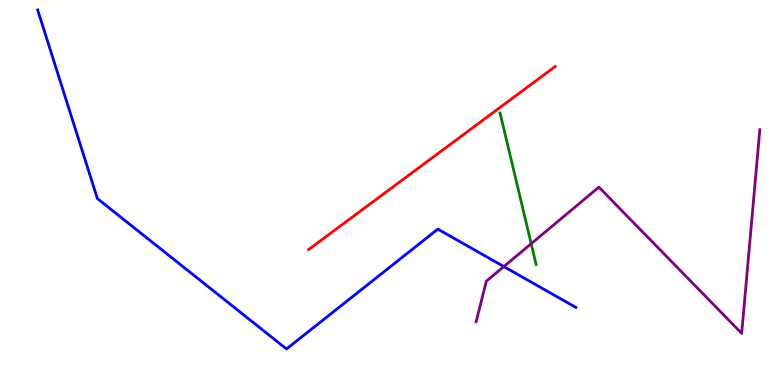[{'lines': ['blue', 'red'], 'intersections': []}, {'lines': ['green', 'red'], 'intersections': []}, {'lines': ['purple', 'red'], 'intersections': []}, {'lines': ['blue', 'green'], 'intersections': []}, {'lines': ['blue', 'purple'], 'intersections': [{'x': 6.5, 'y': 3.08}]}, {'lines': ['green', 'purple'], 'intersections': [{'x': 6.85, 'y': 3.67}]}]